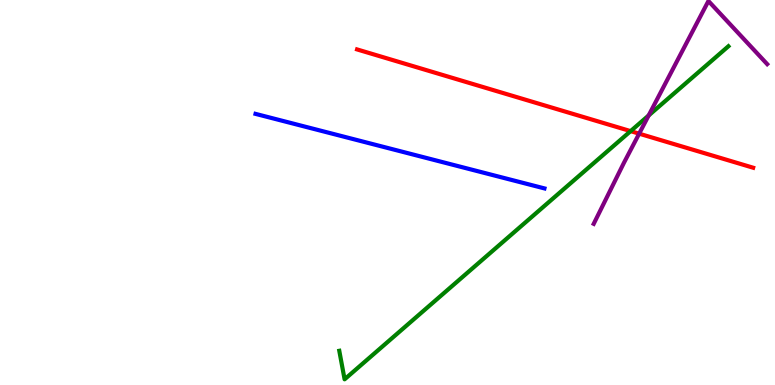[{'lines': ['blue', 'red'], 'intersections': []}, {'lines': ['green', 'red'], 'intersections': [{'x': 8.14, 'y': 6.59}]}, {'lines': ['purple', 'red'], 'intersections': [{'x': 8.25, 'y': 6.53}]}, {'lines': ['blue', 'green'], 'intersections': []}, {'lines': ['blue', 'purple'], 'intersections': []}, {'lines': ['green', 'purple'], 'intersections': [{'x': 8.37, 'y': 7.0}]}]